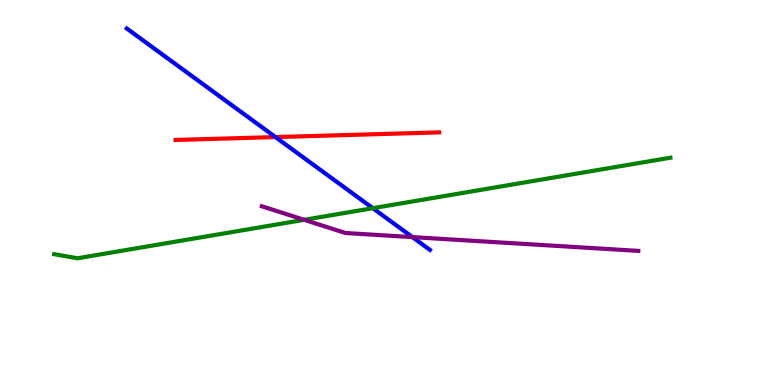[{'lines': ['blue', 'red'], 'intersections': [{'x': 3.55, 'y': 6.44}]}, {'lines': ['green', 'red'], 'intersections': []}, {'lines': ['purple', 'red'], 'intersections': []}, {'lines': ['blue', 'green'], 'intersections': [{'x': 4.81, 'y': 4.59}]}, {'lines': ['blue', 'purple'], 'intersections': [{'x': 5.32, 'y': 3.84}]}, {'lines': ['green', 'purple'], 'intersections': [{'x': 3.93, 'y': 4.29}]}]